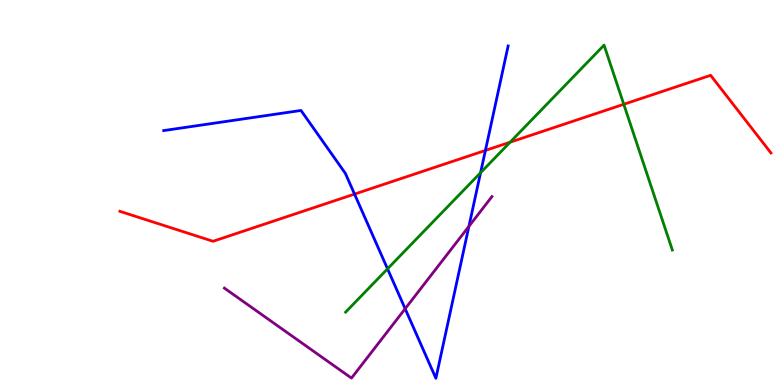[{'lines': ['blue', 'red'], 'intersections': [{'x': 4.57, 'y': 4.96}, {'x': 6.26, 'y': 6.09}]}, {'lines': ['green', 'red'], 'intersections': [{'x': 6.58, 'y': 6.31}, {'x': 8.05, 'y': 7.29}]}, {'lines': ['purple', 'red'], 'intersections': []}, {'lines': ['blue', 'green'], 'intersections': [{'x': 5.0, 'y': 3.02}, {'x': 6.2, 'y': 5.51}]}, {'lines': ['blue', 'purple'], 'intersections': [{'x': 5.23, 'y': 1.98}, {'x': 6.05, 'y': 4.12}]}, {'lines': ['green', 'purple'], 'intersections': []}]